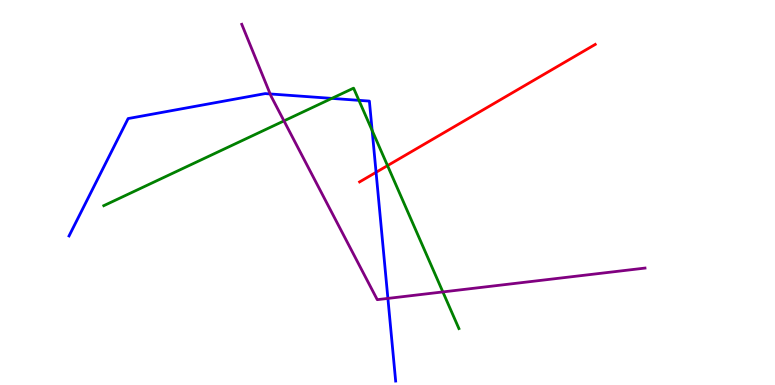[{'lines': ['blue', 'red'], 'intersections': [{'x': 4.85, 'y': 5.52}]}, {'lines': ['green', 'red'], 'intersections': [{'x': 5.0, 'y': 5.7}]}, {'lines': ['purple', 'red'], 'intersections': []}, {'lines': ['blue', 'green'], 'intersections': [{'x': 4.28, 'y': 7.44}, {'x': 4.63, 'y': 7.39}, {'x': 4.8, 'y': 6.61}]}, {'lines': ['blue', 'purple'], 'intersections': [{'x': 3.49, 'y': 7.56}, {'x': 5.01, 'y': 2.25}]}, {'lines': ['green', 'purple'], 'intersections': [{'x': 3.66, 'y': 6.86}, {'x': 5.71, 'y': 2.42}]}]